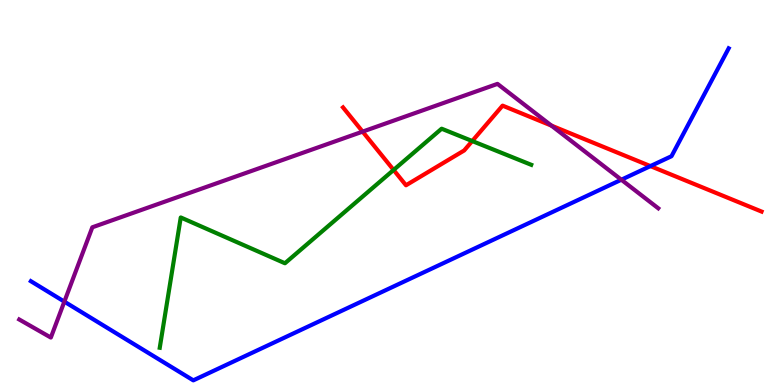[{'lines': ['blue', 'red'], 'intersections': [{'x': 8.39, 'y': 5.69}]}, {'lines': ['green', 'red'], 'intersections': [{'x': 5.08, 'y': 5.59}, {'x': 6.09, 'y': 6.34}]}, {'lines': ['purple', 'red'], 'intersections': [{'x': 4.68, 'y': 6.58}, {'x': 7.11, 'y': 6.74}]}, {'lines': ['blue', 'green'], 'intersections': []}, {'lines': ['blue', 'purple'], 'intersections': [{'x': 0.83, 'y': 2.17}, {'x': 8.02, 'y': 5.33}]}, {'lines': ['green', 'purple'], 'intersections': []}]